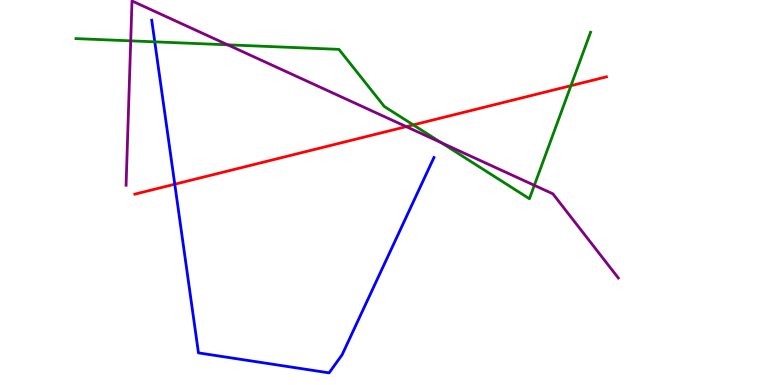[{'lines': ['blue', 'red'], 'intersections': [{'x': 2.26, 'y': 5.22}]}, {'lines': ['green', 'red'], 'intersections': [{'x': 5.33, 'y': 6.76}, {'x': 7.37, 'y': 7.77}]}, {'lines': ['purple', 'red'], 'intersections': [{'x': 5.24, 'y': 6.71}]}, {'lines': ['blue', 'green'], 'intersections': [{'x': 2.0, 'y': 8.91}]}, {'lines': ['blue', 'purple'], 'intersections': []}, {'lines': ['green', 'purple'], 'intersections': [{'x': 1.69, 'y': 8.94}, {'x': 2.94, 'y': 8.84}, {'x': 5.69, 'y': 6.3}, {'x': 6.89, 'y': 5.19}]}]